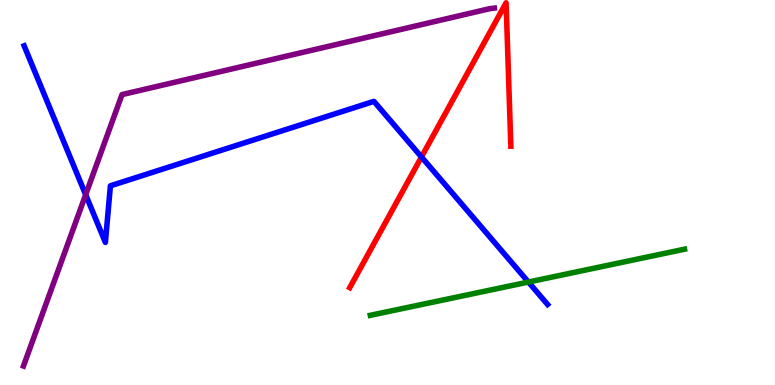[{'lines': ['blue', 'red'], 'intersections': [{'x': 5.44, 'y': 5.92}]}, {'lines': ['green', 'red'], 'intersections': []}, {'lines': ['purple', 'red'], 'intersections': []}, {'lines': ['blue', 'green'], 'intersections': [{'x': 6.82, 'y': 2.67}]}, {'lines': ['blue', 'purple'], 'intersections': [{'x': 1.11, 'y': 4.94}]}, {'lines': ['green', 'purple'], 'intersections': []}]